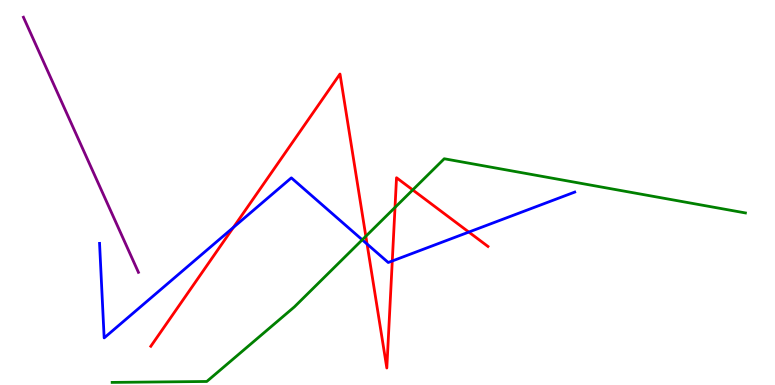[{'lines': ['blue', 'red'], 'intersections': [{'x': 3.01, 'y': 4.09}, {'x': 4.74, 'y': 3.66}, {'x': 5.06, 'y': 3.22}, {'x': 6.05, 'y': 3.97}]}, {'lines': ['green', 'red'], 'intersections': [{'x': 4.72, 'y': 3.86}, {'x': 5.1, 'y': 4.61}, {'x': 5.33, 'y': 5.07}]}, {'lines': ['purple', 'red'], 'intersections': []}, {'lines': ['blue', 'green'], 'intersections': [{'x': 4.67, 'y': 3.77}]}, {'lines': ['blue', 'purple'], 'intersections': []}, {'lines': ['green', 'purple'], 'intersections': []}]